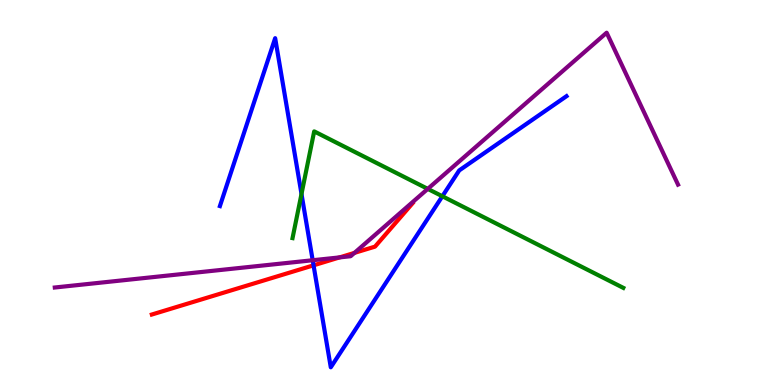[{'lines': ['blue', 'red'], 'intersections': [{'x': 4.05, 'y': 3.11}]}, {'lines': ['green', 'red'], 'intersections': []}, {'lines': ['purple', 'red'], 'intersections': [{'x': 4.38, 'y': 3.31}, {'x': 4.57, 'y': 3.43}]}, {'lines': ['blue', 'green'], 'intersections': [{'x': 3.89, 'y': 4.96}, {'x': 5.71, 'y': 4.9}]}, {'lines': ['blue', 'purple'], 'intersections': [{'x': 4.03, 'y': 3.24}]}, {'lines': ['green', 'purple'], 'intersections': [{'x': 5.52, 'y': 5.09}]}]